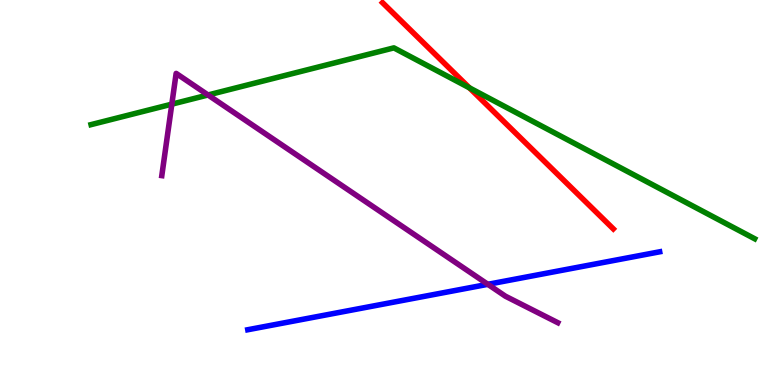[{'lines': ['blue', 'red'], 'intersections': []}, {'lines': ['green', 'red'], 'intersections': [{'x': 6.06, 'y': 7.72}]}, {'lines': ['purple', 'red'], 'intersections': []}, {'lines': ['blue', 'green'], 'intersections': []}, {'lines': ['blue', 'purple'], 'intersections': [{'x': 6.29, 'y': 2.62}]}, {'lines': ['green', 'purple'], 'intersections': [{'x': 2.22, 'y': 7.29}, {'x': 2.68, 'y': 7.53}]}]